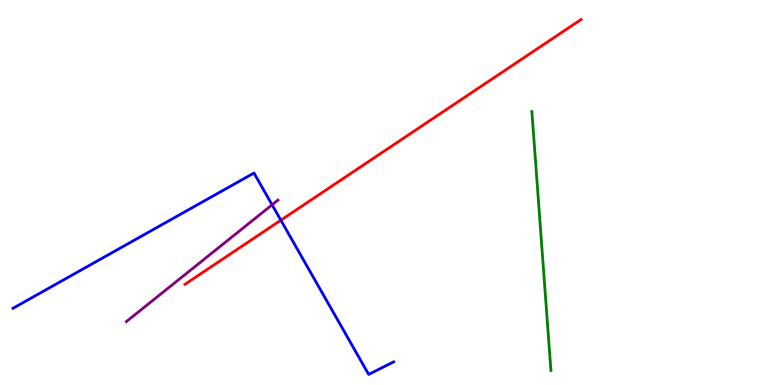[{'lines': ['blue', 'red'], 'intersections': [{'x': 3.62, 'y': 4.28}]}, {'lines': ['green', 'red'], 'intersections': []}, {'lines': ['purple', 'red'], 'intersections': []}, {'lines': ['blue', 'green'], 'intersections': []}, {'lines': ['blue', 'purple'], 'intersections': [{'x': 3.51, 'y': 4.68}]}, {'lines': ['green', 'purple'], 'intersections': []}]